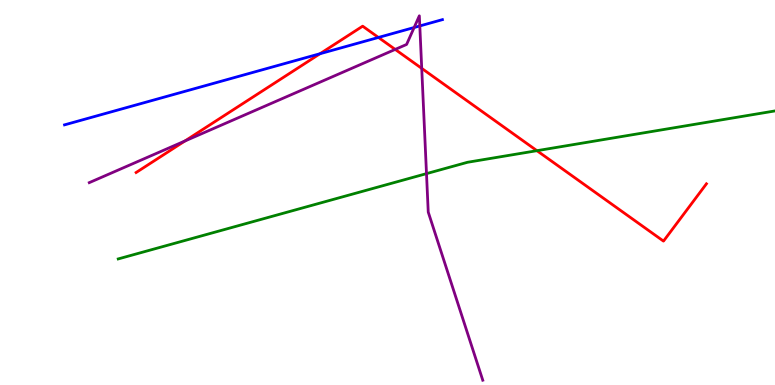[{'lines': ['blue', 'red'], 'intersections': [{'x': 4.13, 'y': 8.6}, {'x': 4.88, 'y': 9.03}]}, {'lines': ['green', 'red'], 'intersections': [{'x': 6.93, 'y': 6.09}]}, {'lines': ['purple', 'red'], 'intersections': [{'x': 2.39, 'y': 6.34}, {'x': 5.1, 'y': 8.72}, {'x': 5.44, 'y': 8.22}]}, {'lines': ['blue', 'green'], 'intersections': []}, {'lines': ['blue', 'purple'], 'intersections': [{'x': 5.34, 'y': 9.29}, {'x': 5.42, 'y': 9.33}]}, {'lines': ['green', 'purple'], 'intersections': [{'x': 5.5, 'y': 5.49}]}]